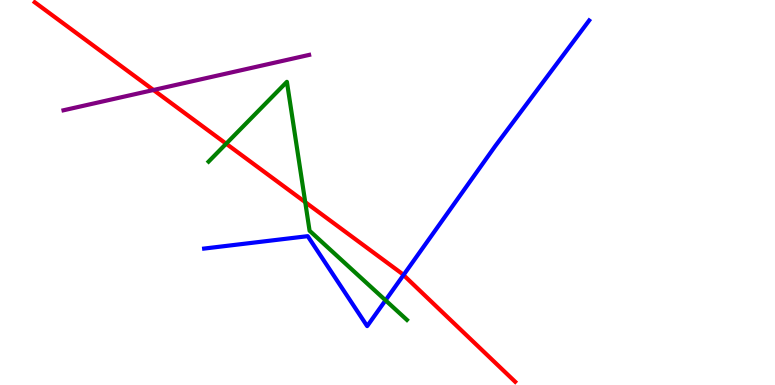[{'lines': ['blue', 'red'], 'intersections': [{'x': 5.21, 'y': 2.86}]}, {'lines': ['green', 'red'], 'intersections': [{'x': 2.92, 'y': 6.27}, {'x': 3.94, 'y': 4.75}]}, {'lines': ['purple', 'red'], 'intersections': [{'x': 1.98, 'y': 7.66}]}, {'lines': ['blue', 'green'], 'intersections': [{'x': 4.97, 'y': 2.2}]}, {'lines': ['blue', 'purple'], 'intersections': []}, {'lines': ['green', 'purple'], 'intersections': []}]